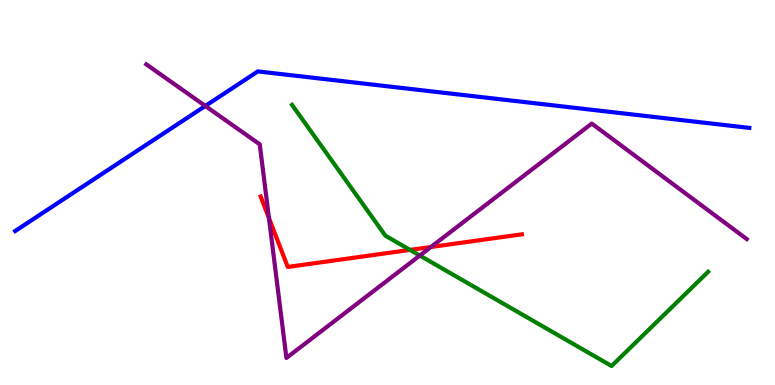[{'lines': ['blue', 'red'], 'intersections': []}, {'lines': ['green', 'red'], 'intersections': [{'x': 5.29, 'y': 3.51}]}, {'lines': ['purple', 'red'], 'intersections': [{'x': 3.47, 'y': 4.34}, {'x': 5.56, 'y': 3.58}]}, {'lines': ['blue', 'green'], 'intersections': []}, {'lines': ['blue', 'purple'], 'intersections': [{'x': 2.65, 'y': 7.25}]}, {'lines': ['green', 'purple'], 'intersections': [{'x': 5.42, 'y': 3.36}]}]